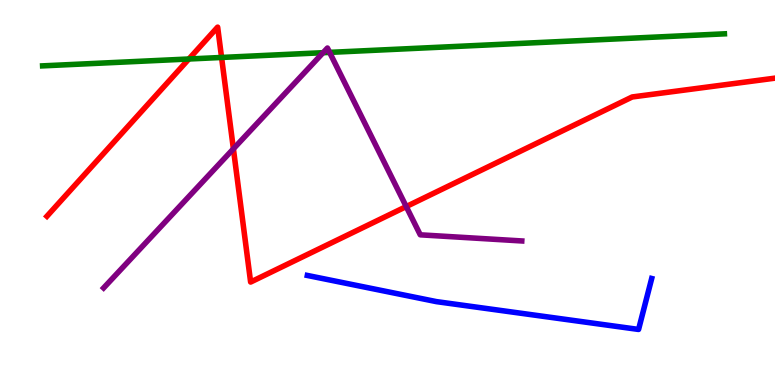[{'lines': ['blue', 'red'], 'intersections': []}, {'lines': ['green', 'red'], 'intersections': [{'x': 2.44, 'y': 8.47}, {'x': 2.86, 'y': 8.51}]}, {'lines': ['purple', 'red'], 'intersections': [{'x': 3.01, 'y': 6.13}, {'x': 5.24, 'y': 4.63}]}, {'lines': ['blue', 'green'], 'intersections': []}, {'lines': ['blue', 'purple'], 'intersections': []}, {'lines': ['green', 'purple'], 'intersections': [{'x': 4.17, 'y': 8.63}, {'x': 4.25, 'y': 8.64}]}]